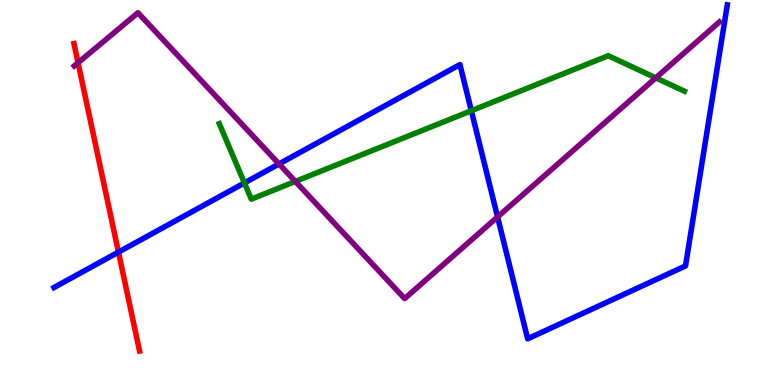[{'lines': ['blue', 'red'], 'intersections': [{'x': 1.53, 'y': 3.45}]}, {'lines': ['green', 'red'], 'intersections': []}, {'lines': ['purple', 'red'], 'intersections': [{'x': 1.01, 'y': 8.37}]}, {'lines': ['blue', 'green'], 'intersections': [{'x': 3.15, 'y': 5.25}, {'x': 6.08, 'y': 7.12}]}, {'lines': ['blue', 'purple'], 'intersections': [{'x': 3.6, 'y': 5.74}, {'x': 6.42, 'y': 4.37}]}, {'lines': ['green', 'purple'], 'intersections': [{'x': 3.81, 'y': 5.29}, {'x': 8.46, 'y': 7.98}]}]